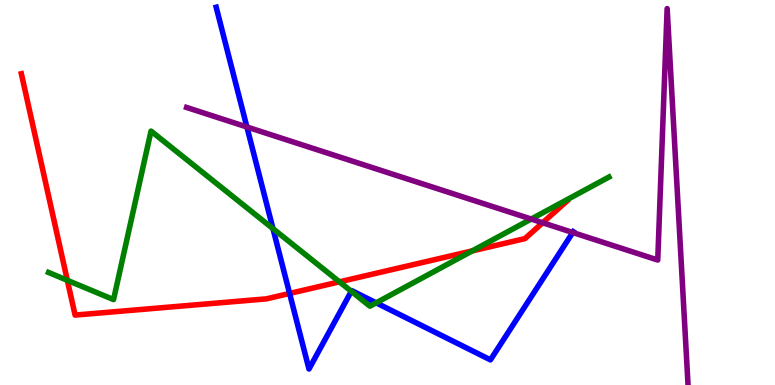[{'lines': ['blue', 'red'], 'intersections': [{'x': 3.74, 'y': 2.38}]}, {'lines': ['green', 'red'], 'intersections': [{'x': 0.869, 'y': 2.72}, {'x': 4.38, 'y': 2.68}, {'x': 6.09, 'y': 3.48}]}, {'lines': ['purple', 'red'], 'intersections': [{'x': 7.0, 'y': 4.21}]}, {'lines': ['blue', 'green'], 'intersections': [{'x': 3.52, 'y': 4.06}, {'x': 4.53, 'y': 2.43}, {'x': 4.85, 'y': 2.13}]}, {'lines': ['blue', 'purple'], 'intersections': [{'x': 3.19, 'y': 6.7}, {'x': 7.39, 'y': 3.96}]}, {'lines': ['green', 'purple'], 'intersections': [{'x': 6.85, 'y': 4.31}]}]